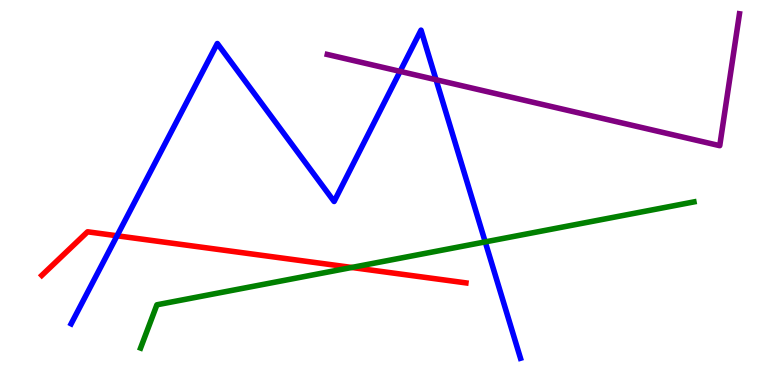[{'lines': ['blue', 'red'], 'intersections': [{'x': 1.51, 'y': 3.88}]}, {'lines': ['green', 'red'], 'intersections': [{'x': 4.54, 'y': 3.05}]}, {'lines': ['purple', 'red'], 'intersections': []}, {'lines': ['blue', 'green'], 'intersections': [{'x': 6.26, 'y': 3.72}]}, {'lines': ['blue', 'purple'], 'intersections': [{'x': 5.16, 'y': 8.15}, {'x': 5.63, 'y': 7.93}]}, {'lines': ['green', 'purple'], 'intersections': []}]